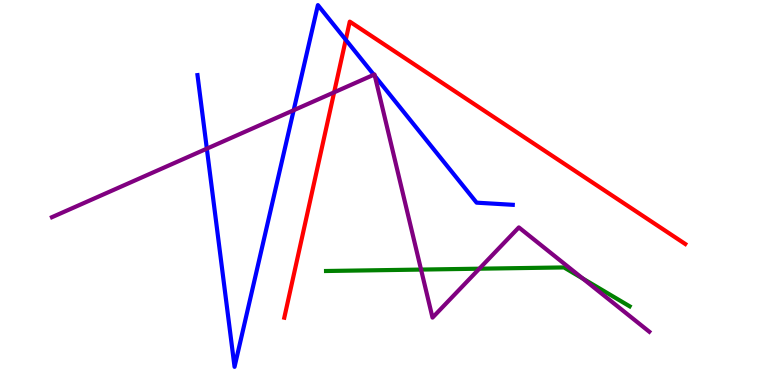[{'lines': ['blue', 'red'], 'intersections': [{'x': 4.46, 'y': 8.97}]}, {'lines': ['green', 'red'], 'intersections': []}, {'lines': ['purple', 'red'], 'intersections': [{'x': 4.31, 'y': 7.6}]}, {'lines': ['blue', 'green'], 'intersections': []}, {'lines': ['blue', 'purple'], 'intersections': [{'x': 2.67, 'y': 6.14}, {'x': 3.79, 'y': 7.14}, {'x': 4.82, 'y': 8.06}, {'x': 4.84, 'y': 8.03}]}, {'lines': ['green', 'purple'], 'intersections': [{'x': 5.43, 'y': 3.0}, {'x': 6.19, 'y': 3.02}, {'x': 7.52, 'y': 2.76}]}]